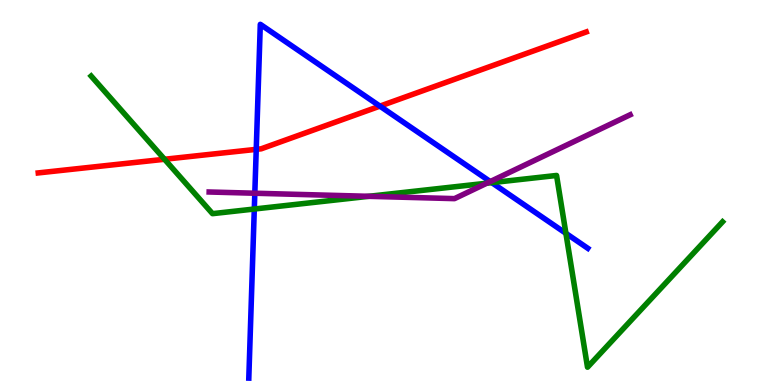[{'lines': ['blue', 'red'], 'intersections': [{'x': 3.31, 'y': 6.12}, {'x': 4.9, 'y': 7.24}]}, {'lines': ['green', 'red'], 'intersections': [{'x': 2.12, 'y': 5.86}]}, {'lines': ['purple', 'red'], 'intersections': []}, {'lines': ['blue', 'green'], 'intersections': [{'x': 3.28, 'y': 4.57}, {'x': 6.35, 'y': 5.26}, {'x': 7.3, 'y': 3.94}]}, {'lines': ['blue', 'purple'], 'intersections': [{'x': 3.29, 'y': 4.98}, {'x': 6.33, 'y': 5.28}]}, {'lines': ['green', 'purple'], 'intersections': [{'x': 4.76, 'y': 4.9}, {'x': 6.28, 'y': 5.24}]}]